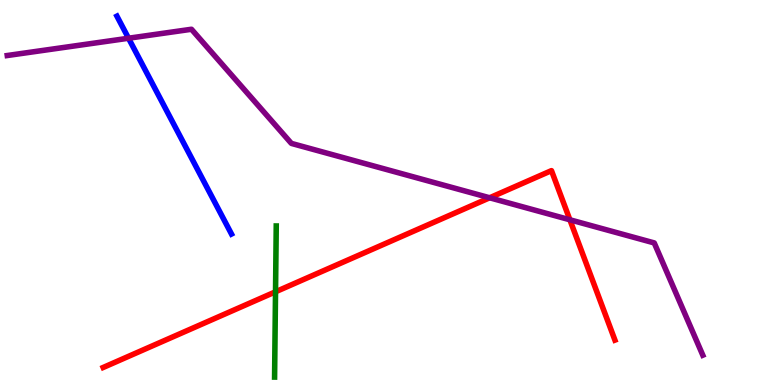[{'lines': ['blue', 'red'], 'intersections': []}, {'lines': ['green', 'red'], 'intersections': [{'x': 3.56, 'y': 2.42}]}, {'lines': ['purple', 'red'], 'intersections': [{'x': 6.32, 'y': 4.86}, {'x': 7.35, 'y': 4.29}]}, {'lines': ['blue', 'green'], 'intersections': []}, {'lines': ['blue', 'purple'], 'intersections': [{'x': 1.66, 'y': 9.01}]}, {'lines': ['green', 'purple'], 'intersections': []}]